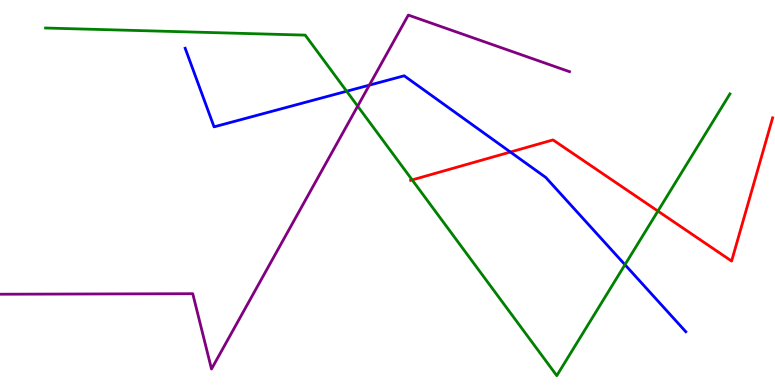[{'lines': ['blue', 'red'], 'intersections': [{'x': 6.59, 'y': 6.05}]}, {'lines': ['green', 'red'], 'intersections': [{'x': 5.32, 'y': 5.33}, {'x': 8.49, 'y': 4.52}]}, {'lines': ['purple', 'red'], 'intersections': []}, {'lines': ['blue', 'green'], 'intersections': [{'x': 4.47, 'y': 7.63}, {'x': 8.06, 'y': 3.12}]}, {'lines': ['blue', 'purple'], 'intersections': [{'x': 4.77, 'y': 7.79}]}, {'lines': ['green', 'purple'], 'intersections': [{'x': 4.62, 'y': 7.24}]}]